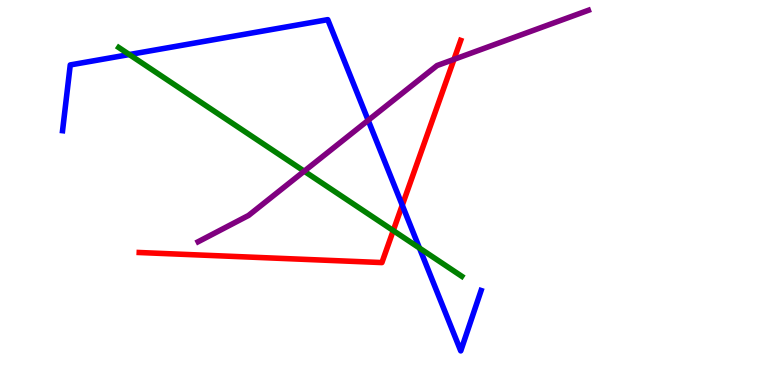[{'lines': ['blue', 'red'], 'intersections': [{'x': 5.19, 'y': 4.67}]}, {'lines': ['green', 'red'], 'intersections': [{'x': 5.07, 'y': 4.01}]}, {'lines': ['purple', 'red'], 'intersections': [{'x': 5.86, 'y': 8.46}]}, {'lines': ['blue', 'green'], 'intersections': [{'x': 1.67, 'y': 8.58}, {'x': 5.41, 'y': 3.56}]}, {'lines': ['blue', 'purple'], 'intersections': [{'x': 4.75, 'y': 6.87}]}, {'lines': ['green', 'purple'], 'intersections': [{'x': 3.93, 'y': 5.55}]}]